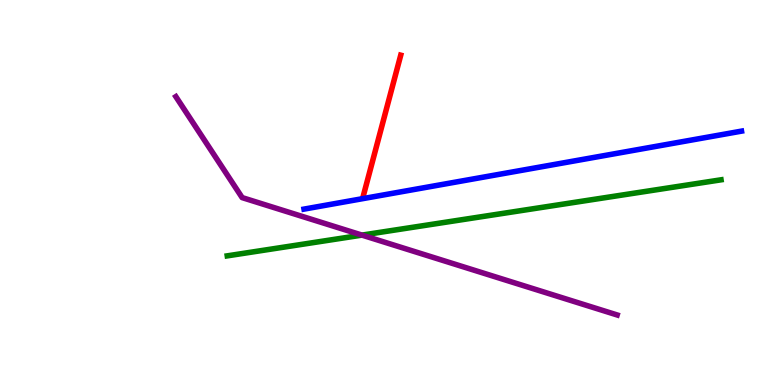[{'lines': ['blue', 'red'], 'intersections': []}, {'lines': ['green', 'red'], 'intersections': []}, {'lines': ['purple', 'red'], 'intersections': []}, {'lines': ['blue', 'green'], 'intersections': []}, {'lines': ['blue', 'purple'], 'intersections': []}, {'lines': ['green', 'purple'], 'intersections': [{'x': 4.67, 'y': 3.89}]}]